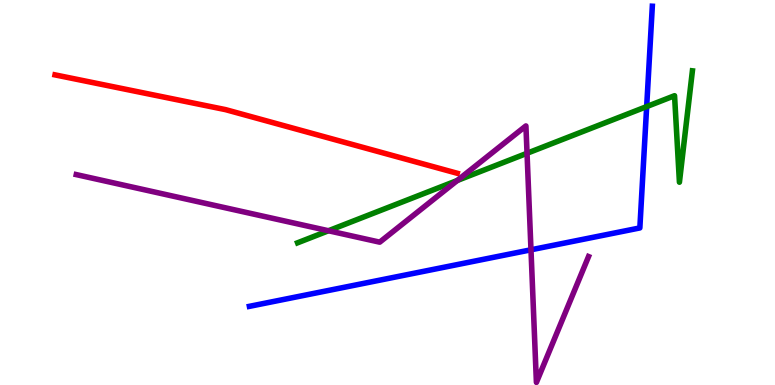[{'lines': ['blue', 'red'], 'intersections': []}, {'lines': ['green', 'red'], 'intersections': []}, {'lines': ['purple', 'red'], 'intersections': []}, {'lines': ['blue', 'green'], 'intersections': [{'x': 8.34, 'y': 7.23}]}, {'lines': ['blue', 'purple'], 'intersections': [{'x': 6.85, 'y': 3.51}]}, {'lines': ['green', 'purple'], 'intersections': [{'x': 4.24, 'y': 4.01}, {'x': 5.9, 'y': 5.31}, {'x': 6.8, 'y': 6.02}]}]